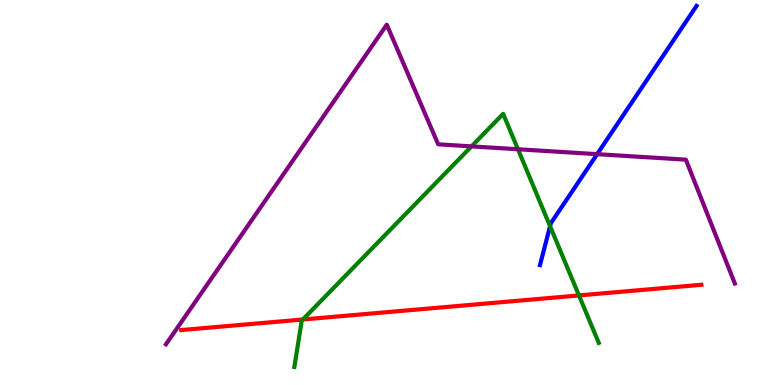[{'lines': ['blue', 'red'], 'intersections': []}, {'lines': ['green', 'red'], 'intersections': [{'x': 3.91, 'y': 1.7}, {'x': 7.47, 'y': 2.33}]}, {'lines': ['purple', 'red'], 'intersections': []}, {'lines': ['blue', 'green'], 'intersections': [{'x': 7.1, 'y': 4.13}]}, {'lines': ['blue', 'purple'], 'intersections': [{'x': 7.71, 'y': 6.0}]}, {'lines': ['green', 'purple'], 'intersections': [{'x': 6.08, 'y': 6.2}, {'x': 6.68, 'y': 6.12}]}]